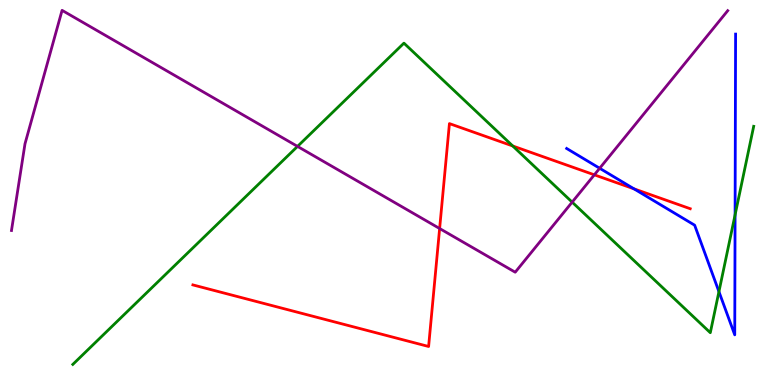[{'lines': ['blue', 'red'], 'intersections': [{'x': 8.18, 'y': 5.09}]}, {'lines': ['green', 'red'], 'intersections': [{'x': 6.62, 'y': 6.21}]}, {'lines': ['purple', 'red'], 'intersections': [{'x': 5.67, 'y': 4.06}, {'x': 7.67, 'y': 5.46}]}, {'lines': ['blue', 'green'], 'intersections': [{'x': 9.28, 'y': 2.42}, {'x': 9.48, 'y': 4.42}]}, {'lines': ['blue', 'purple'], 'intersections': [{'x': 7.74, 'y': 5.63}]}, {'lines': ['green', 'purple'], 'intersections': [{'x': 3.84, 'y': 6.2}, {'x': 7.38, 'y': 4.75}]}]